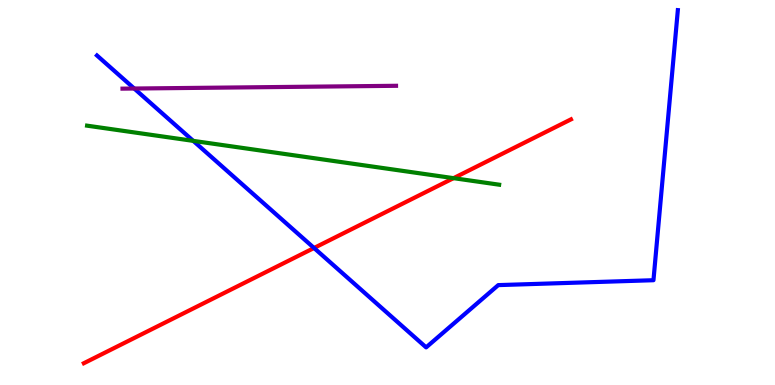[{'lines': ['blue', 'red'], 'intersections': [{'x': 4.05, 'y': 3.56}]}, {'lines': ['green', 'red'], 'intersections': [{'x': 5.85, 'y': 5.37}]}, {'lines': ['purple', 'red'], 'intersections': []}, {'lines': ['blue', 'green'], 'intersections': [{'x': 2.49, 'y': 6.34}]}, {'lines': ['blue', 'purple'], 'intersections': [{'x': 1.73, 'y': 7.7}]}, {'lines': ['green', 'purple'], 'intersections': []}]